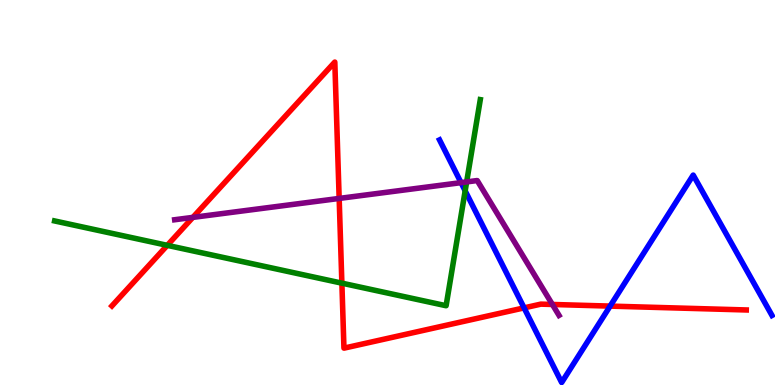[{'lines': ['blue', 'red'], 'intersections': [{'x': 6.76, 'y': 2.0}, {'x': 7.87, 'y': 2.05}]}, {'lines': ['green', 'red'], 'intersections': [{'x': 2.16, 'y': 3.63}, {'x': 4.41, 'y': 2.65}]}, {'lines': ['purple', 'red'], 'intersections': [{'x': 2.49, 'y': 4.35}, {'x': 4.38, 'y': 4.85}, {'x': 7.13, 'y': 2.09}]}, {'lines': ['blue', 'green'], 'intersections': [{'x': 6.0, 'y': 5.04}]}, {'lines': ['blue', 'purple'], 'intersections': [{'x': 5.95, 'y': 5.26}]}, {'lines': ['green', 'purple'], 'intersections': [{'x': 6.02, 'y': 5.27}]}]